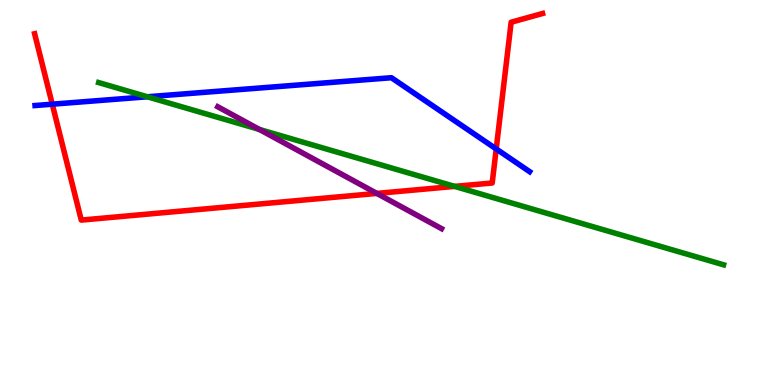[{'lines': ['blue', 'red'], 'intersections': [{'x': 0.674, 'y': 7.29}, {'x': 6.4, 'y': 6.13}]}, {'lines': ['green', 'red'], 'intersections': [{'x': 5.87, 'y': 5.16}]}, {'lines': ['purple', 'red'], 'intersections': [{'x': 4.86, 'y': 4.98}]}, {'lines': ['blue', 'green'], 'intersections': [{'x': 1.9, 'y': 7.49}]}, {'lines': ['blue', 'purple'], 'intersections': []}, {'lines': ['green', 'purple'], 'intersections': [{'x': 3.35, 'y': 6.64}]}]